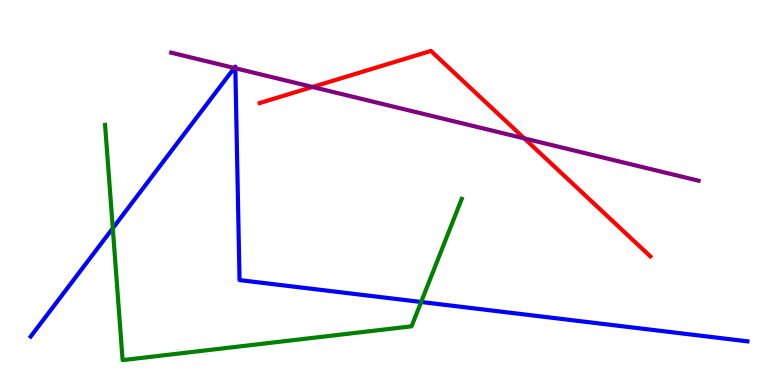[{'lines': ['blue', 'red'], 'intersections': []}, {'lines': ['green', 'red'], 'intersections': []}, {'lines': ['purple', 'red'], 'intersections': [{'x': 4.03, 'y': 7.74}, {'x': 6.77, 'y': 6.4}]}, {'lines': ['blue', 'green'], 'intersections': [{'x': 1.46, 'y': 4.07}, {'x': 5.43, 'y': 2.16}]}, {'lines': ['blue', 'purple'], 'intersections': [{'x': 3.02, 'y': 8.23}, {'x': 3.04, 'y': 8.23}]}, {'lines': ['green', 'purple'], 'intersections': []}]